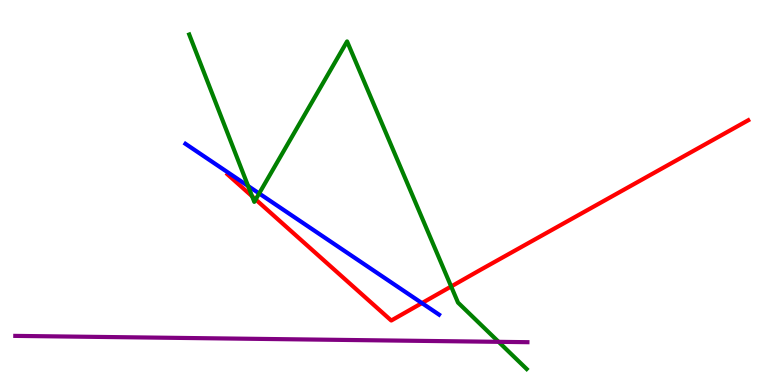[{'lines': ['blue', 'red'], 'intersections': [{'x': 5.44, 'y': 2.13}]}, {'lines': ['green', 'red'], 'intersections': [{'x': 3.25, 'y': 4.9}, {'x': 3.3, 'y': 4.82}, {'x': 5.82, 'y': 2.56}]}, {'lines': ['purple', 'red'], 'intersections': []}, {'lines': ['blue', 'green'], 'intersections': [{'x': 3.2, 'y': 5.17}, {'x': 3.34, 'y': 4.98}]}, {'lines': ['blue', 'purple'], 'intersections': []}, {'lines': ['green', 'purple'], 'intersections': [{'x': 6.43, 'y': 1.12}]}]